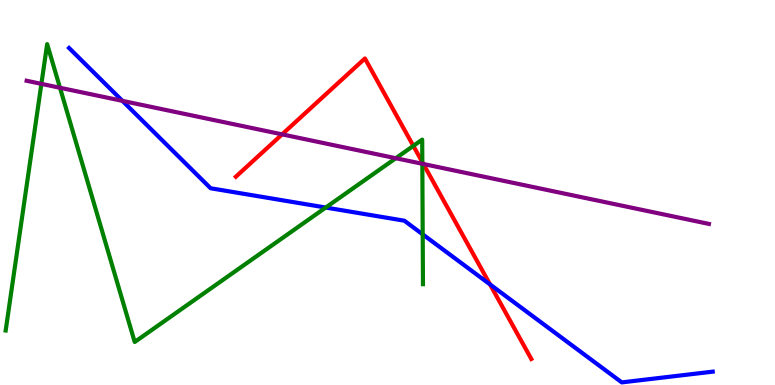[{'lines': ['blue', 'red'], 'intersections': [{'x': 6.32, 'y': 2.61}]}, {'lines': ['green', 'red'], 'intersections': [{'x': 5.33, 'y': 6.21}, {'x': 5.45, 'y': 5.79}]}, {'lines': ['purple', 'red'], 'intersections': [{'x': 3.64, 'y': 6.51}, {'x': 5.46, 'y': 5.74}]}, {'lines': ['blue', 'green'], 'intersections': [{'x': 4.2, 'y': 4.61}, {'x': 5.45, 'y': 3.91}]}, {'lines': ['blue', 'purple'], 'intersections': [{'x': 1.58, 'y': 7.38}]}, {'lines': ['green', 'purple'], 'intersections': [{'x': 0.534, 'y': 7.82}, {'x': 0.774, 'y': 7.72}, {'x': 5.11, 'y': 5.89}, {'x': 5.45, 'y': 5.75}]}]